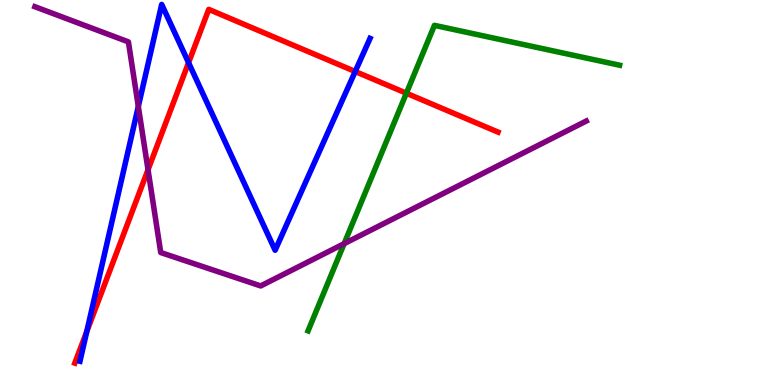[{'lines': ['blue', 'red'], 'intersections': [{'x': 1.12, 'y': 1.39}, {'x': 2.43, 'y': 8.37}, {'x': 4.58, 'y': 8.14}]}, {'lines': ['green', 'red'], 'intersections': [{'x': 5.24, 'y': 7.58}]}, {'lines': ['purple', 'red'], 'intersections': [{'x': 1.91, 'y': 5.59}]}, {'lines': ['blue', 'green'], 'intersections': []}, {'lines': ['blue', 'purple'], 'intersections': [{'x': 1.78, 'y': 7.23}]}, {'lines': ['green', 'purple'], 'intersections': [{'x': 4.44, 'y': 3.67}]}]